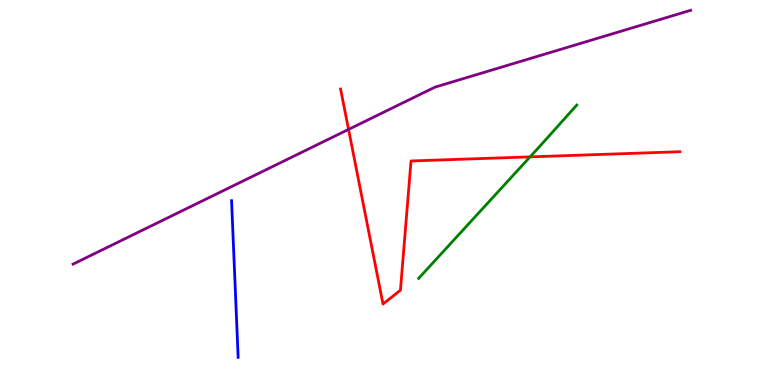[{'lines': ['blue', 'red'], 'intersections': []}, {'lines': ['green', 'red'], 'intersections': [{'x': 6.84, 'y': 5.93}]}, {'lines': ['purple', 'red'], 'intersections': [{'x': 4.5, 'y': 6.64}]}, {'lines': ['blue', 'green'], 'intersections': []}, {'lines': ['blue', 'purple'], 'intersections': []}, {'lines': ['green', 'purple'], 'intersections': []}]